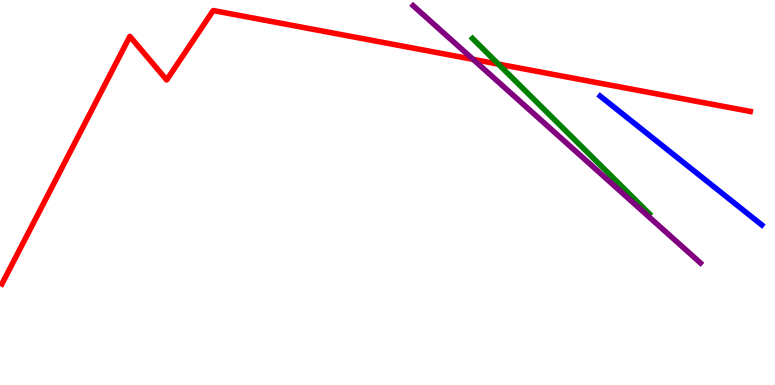[{'lines': ['blue', 'red'], 'intersections': []}, {'lines': ['green', 'red'], 'intersections': [{'x': 6.43, 'y': 8.33}]}, {'lines': ['purple', 'red'], 'intersections': [{'x': 6.1, 'y': 8.46}]}, {'lines': ['blue', 'green'], 'intersections': []}, {'lines': ['blue', 'purple'], 'intersections': []}, {'lines': ['green', 'purple'], 'intersections': []}]